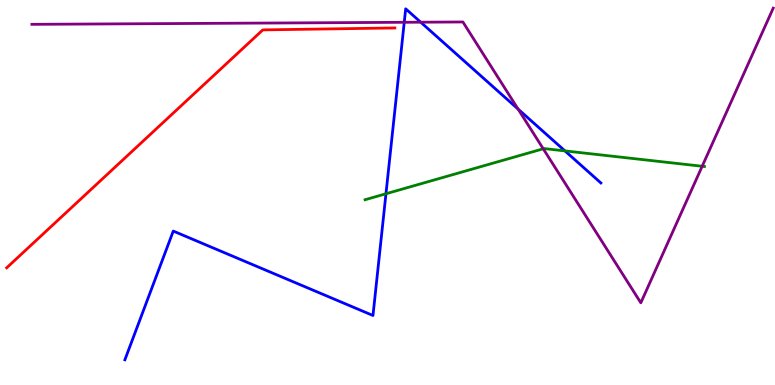[{'lines': ['blue', 'red'], 'intersections': []}, {'lines': ['green', 'red'], 'intersections': []}, {'lines': ['purple', 'red'], 'intersections': []}, {'lines': ['blue', 'green'], 'intersections': [{'x': 4.98, 'y': 4.97}, {'x': 7.29, 'y': 6.08}]}, {'lines': ['blue', 'purple'], 'intersections': [{'x': 5.22, 'y': 9.42}, {'x': 5.43, 'y': 9.42}, {'x': 6.69, 'y': 7.17}]}, {'lines': ['green', 'purple'], 'intersections': [{'x': 7.01, 'y': 6.14}, {'x': 9.06, 'y': 5.68}]}]